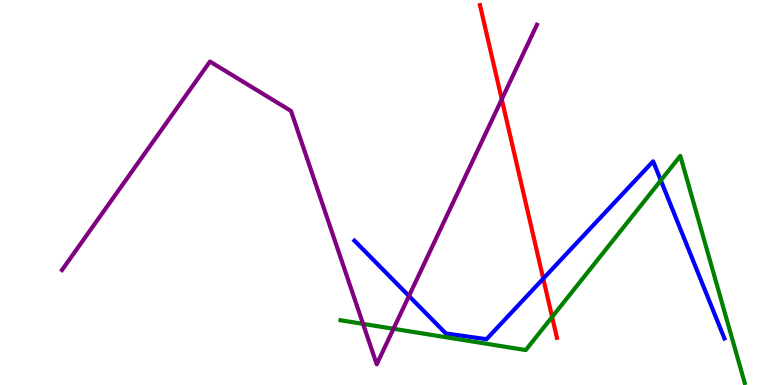[{'lines': ['blue', 'red'], 'intersections': [{'x': 7.01, 'y': 2.76}]}, {'lines': ['green', 'red'], 'intersections': [{'x': 7.12, 'y': 1.77}]}, {'lines': ['purple', 'red'], 'intersections': [{'x': 6.47, 'y': 7.42}]}, {'lines': ['blue', 'green'], 'intersections': [{'x': 8.53, 'y': 5.31}]}, {'lines': ['blue', 'purple'], 'intersections': [{'x': 5.28, 'y': 2.31}]}, {'lines': ['green', 'purple'], 'intersections': [{'x': 4.68, 'y': 1.59}, {'x': 5.08, 'y': 1.46}]}]